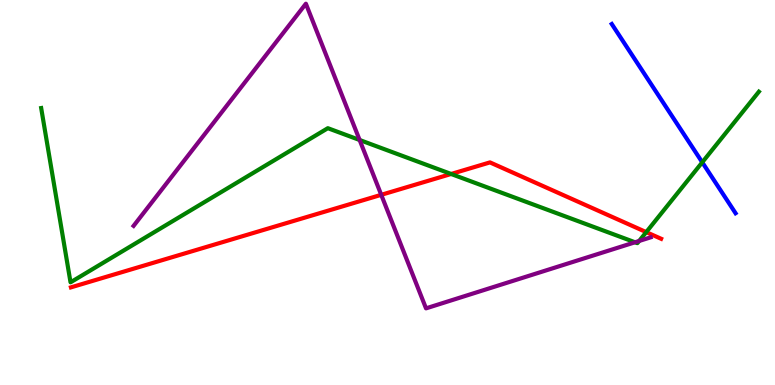[{'lines': ['blue', 'red'], 'intersections': []}, {'lines': ['green', 'red'], 'intersections': [{'x': 5.82, 'y': 5.48}, {'x': 8.34, 'y': 3.97}]}, {'lines': ['purple', 'red'], 'intersections': [{'x': 4.92, 'y': 4.94}]}, {'lines': ['blue', 'green'], 'intersections': [{'x': 9.06, 'y': 5.78}]}, {'lines': ['blue', 'purple'], 'intersections': []}, {'lines': ['green', 'purple'], 'intersections': [{'x': 4.64, 'y': 6.36}, {'x': 8.19, 'y': 3.71}, {'x': 8.25, 'y': 3.74}]}]